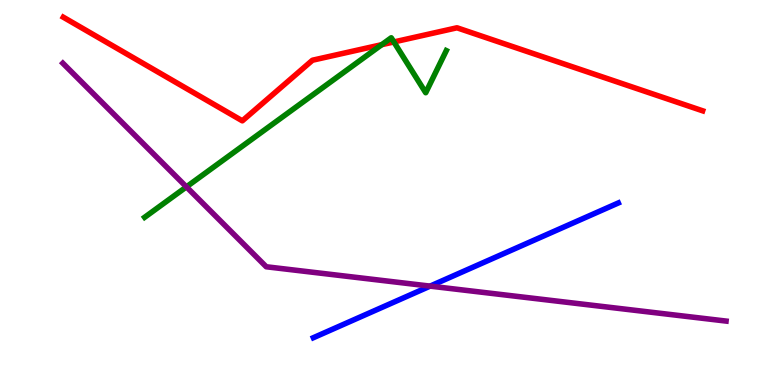[{'lines': ['blue', 'red'], 'intersections': []}, {'lines': ['green', 'red'], 'intersections': [{'x': 4.93, 'y': 8.84}, {'x': 5.08, 'y': 8.91}]}, {'lines': ['purple', 'red'], 'intersections': []}, {'lines': ['blue', 'green'], 'intersections': []}, {'lines': ['blue', 'purple'], 'intersections': [{'x': 5.55, 'y': 2.57}]}, {'lines': ['green', 'purple'], 'intersections': [{'x': 2.41, 'y': 5.15}]}]